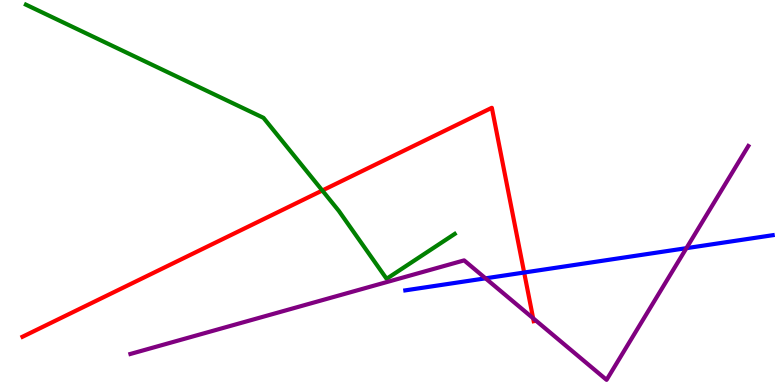[{'lines': ['blue', 'red'], 'intersections': [{'x': 6.76, 'y': 2.92}]}, {'lines': ['green', 'red'], 'intersections': [{'x': 4.16, 'y': 5.05}]}, {'lines': ['purple', 'red'], 'intersections': [{'x': 6.88, 'y': 1.73}]}, {'lines': ['blue', 'green'], 'intersections': []}, {'lines': ['blue', 'purple'], 'intersections': [{'x': 6.26, 'y': 2.77}, {'x': 8.86, 'y': 3.55}]}, {'lines': ['green', 'purple'], 'intersections': []}]